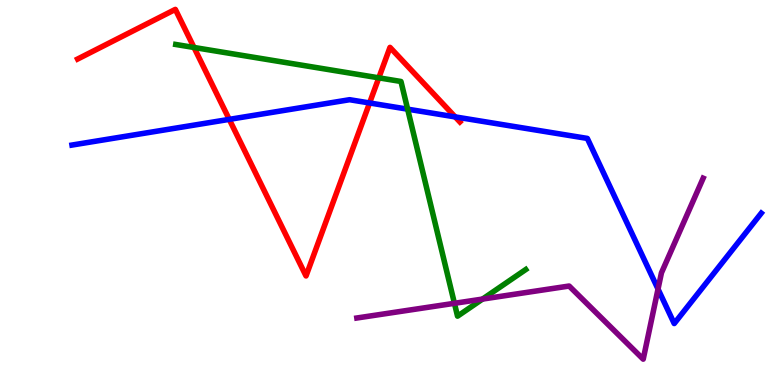[{'lines': ['blue', 'red'], 'intersections': [{'x': 2.96, 'y': 6.9}, {'x': 4.77, 'y': 7.33}, {'x': 5.87, 'y': 6.96}]}, {'lines': ['green', 'red'], 'intersections': [{'x': 2.5, 'y': 8.77}, {'x': 4.89, 'y': 7.98}]}, {'lines': ['purple', 'red'], 'intersections': []}, {'lines': ['blue', 'green'], 'intersections': [{'x': 5.26, 'y': 7.16}]}, {'lines': ['blue', 'purple'], 'intersections': [{'x': 8.49, 'y': 2.49}]}, {'lines': ['green', 'purple'], 'intersections': [{'x': 5.86, 'y': 2.12}, {'x': 6.23, 'y': 2.23}]}]